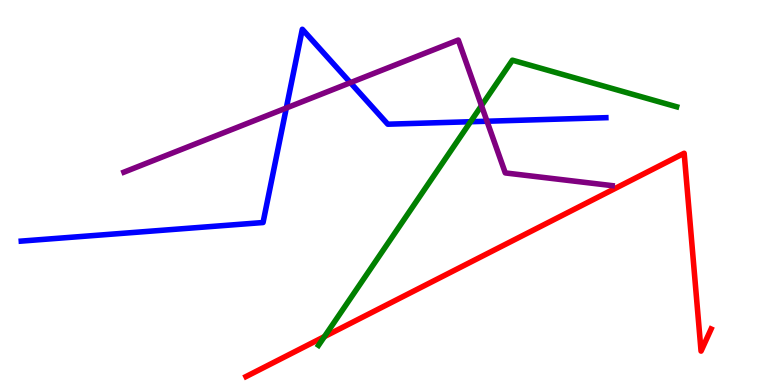[{'lines': ['blue', 'red'], 'intersections': []}, {'lines': ['green', 'red'], 'intersections': [{'x': 4.19, 'y': 1.26}]}, {'lines': ['purple', 'red'], 'intersections': []}, {'lines': ['blue', 'green'], 'intersections': [{'x': 6.07, 'y': 6.84}]}, {'lines': ['blue', 'purple'], 'intersections': [{'x': 3.69, 'y': 7.2}, {'x': 4.52, 'y': 7.85}, {'x': 6.28, 'y': 6.85}]}, {'lines': ['green', 'purple'], 'intersections': [{'x': 6.21, 'y': 7.26}]}]